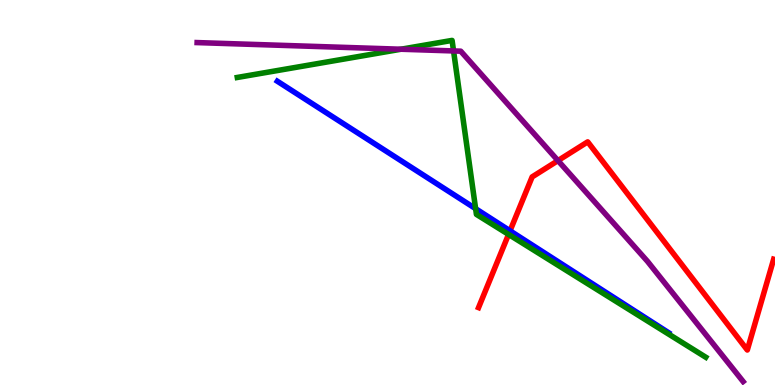[{'lines': ['blue', 'red'], 'intersections': [{'x': 6.58, 'y': 4.01}]}, {'lines': ['green', 'red'], 'intersections': [{'x': 6.56, 'y': 3.91}]}, {'lines': ['purple', 'red'], 'intersections': [{'x': 7.2, 'y': 5.83}]}, {'lines': ['blue', 'green'], 'intersections': [{'x': 6.14, 'y': 4.58}]}, {'lines': ['blue', 'purple'], 'intersections': []}, {'lines': ['green', 'purple'], 'intersections': [{'x': 5.17, 'y': 8.72}, {'x': 5.85, 'y': 8.68}]}]